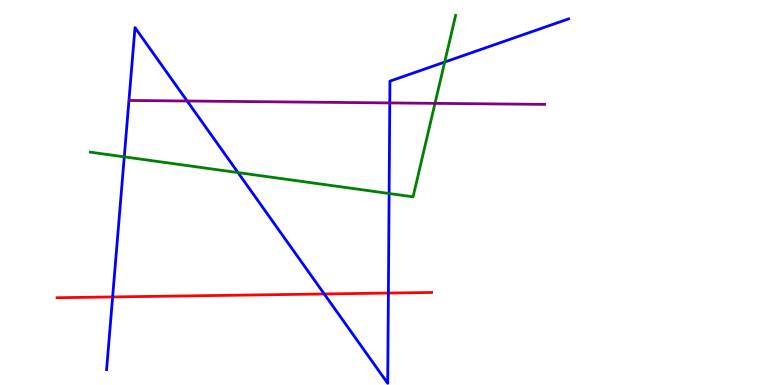[{'lines': ['blue', 'red'], 'intersections': [{'x': 1.45, 'y': 2.29}, {'x': 4.18, 'y': 2.36}, {'x': 5.01, 'y': 2.39}]}, {'lines': ['green', 'red'], 'intersections': []}, {'lines': ['purple', 'red'], 'intersections': []}, {'lines': ['blue', 'green'], 'intersections': [{'x': 1.6, 'y': 5.93}, {'x': 3.07, 'y': 5.52}, {'x': 5.02, 'y': 4.97}, {'x': 5.74, 'y': 8.39}]}, {'lines': ['blue', 'purple'], 'intersections': [{'x': 2.41, 'y': 7.38}, {'x': 5.03, 'y': 7.33}]}, {'lines': ['green', 'purple'], 'intersections': [{'x': 5.61, 'y': 7.32}]}]